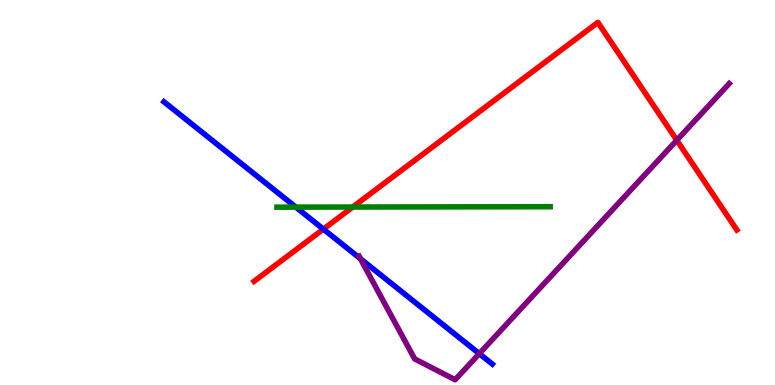[{'lines': ['blue', 'red'], 'intersections': [{'x': 4.17, 'y': 4.05}]}, {'lines': ['green', 'red'], 'intersections': [{'x': 4.55, 'y': 4.62}]}, {'lines': ['purple', 'red'], 'intersections': [{'x': 8.73, 'y': 6.36}]}, {'lines': ['blue', 'green'], 'intersections': [{'x': 3.82, 'y': 4.62}]}, {'lines': ['blue', 'purple'], 'intersections': [{'x': 4.65, 'y': 3.28}, {'x': 6.18, 'y': 0.814}]}, {'lines': ['green', 'purple'], 'intersections': []}]